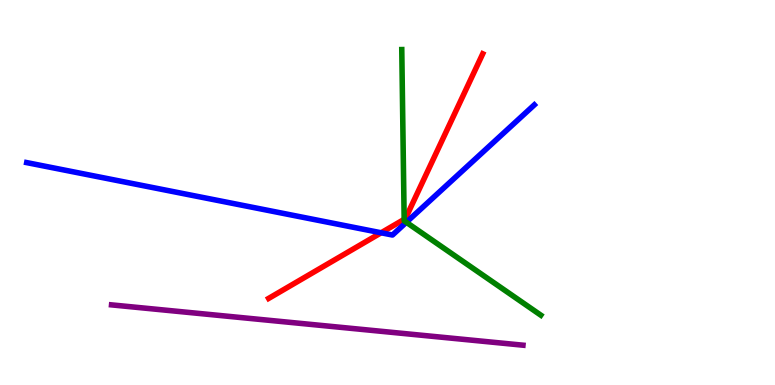[{'lines': ['blue', 'red'], 'intersections': [{'x': 4.92, 'y': 3.95}]}, {'lines': ['green', 'red'], 'intersections': [{'x': 5.22, 'y': 4.3}]}, {'lines': ['purple', 'red'], 'intersections': []}, {'lines': ['blue', 'green'], 'intersections': [{'x': 5.24, 'y': 4.23}]}, {'lines': ['blue', 'purple'], 'intersections': []}, {'lines': ['green', 'purple'], 'intersections': []}]